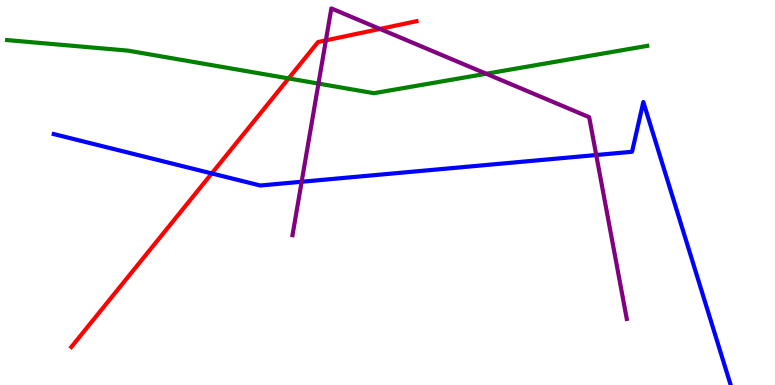[{'lines': ['blue', 'red'], 'intersections': [{'x': 2.73, 'y': 5.5}]}, {'lines': ['green', 'red'], 'intersections': [{'x': 3.72, 'y': 7.96}]}, {'lines': ['purple', 'red'], 'intersections': [{'x': 4.2, 'y': 8.95}, {'x': 4.9, 'y': 9.25}]}, {'lines': ['blue', 'green'], 'intersections': []}, {'lines': ['blue', 'purple'], 'intersections': [{'x': 3.89, 'y': 5.28}, {'x': 7.69, 'y': 5.97}]}, {'lines': ['green', 'purple'], 'intersections': [{'x': 4.11, 'y': 7.83}, {'x': 6.27, 'y': 8.08}]}]